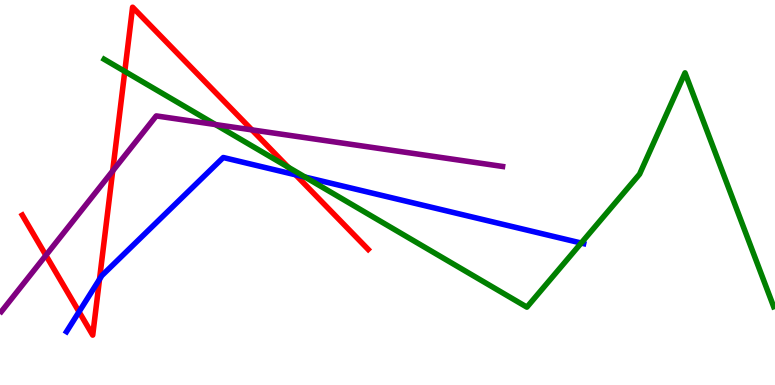[{'lines': ['blue', 'red'], 'intersections': [{'x': 1.02, 'y': 1.9}, {'x': 1.28, 'y': 2.75}, {'x': 3.81, 'y': 5.46}]}, {'lines': ['green', 'red'], 'intersections': [{'x': 1.61, 'y': 8.15}, {'x': 3.72, 'y': 5.66}]}, {'lines': ['purple', 'red'], 'intersections': [{'x': 0.592, 'y': 3.37}, {'x': 1.45, 'y': 5.56}, {'x': 3.25, 'y': 6.63}]}, {'lines': ['blue', 'green'], 'intersections': [{'x': 3.94, 'y': 5.4}, {'x': 7.5, 'y': 3.69}]}, {'lines': ['blue', 'purple'], 'intersections': []}, {'lines': ['green', 'purple'], 'intersections': [{'x': 2.78, 'y': 6.76}]}]